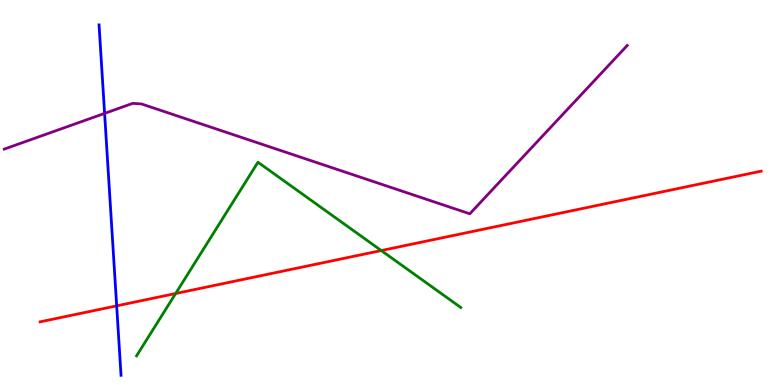[{'lines': ['blue', 'red'], 'intersections': [{'x': 1.51, 'y': 2.06}]}, {'lines': ['green', 'red'], 'intersections': [{'x': 2.27, 'y': 2.38}, {'x': 4.92, 'y': 3.49}]}, {'lines': ['purple', 'red'], 'intersections': []}, {'lines': ['blue', 'green'], 'intersections': []}, {'lines': ['blue', 'purple'], 'intersections': [{'x': 1.35, 'y': 7.05}]}, {'lines': ['green', 'purple'], 'intersections': []}]